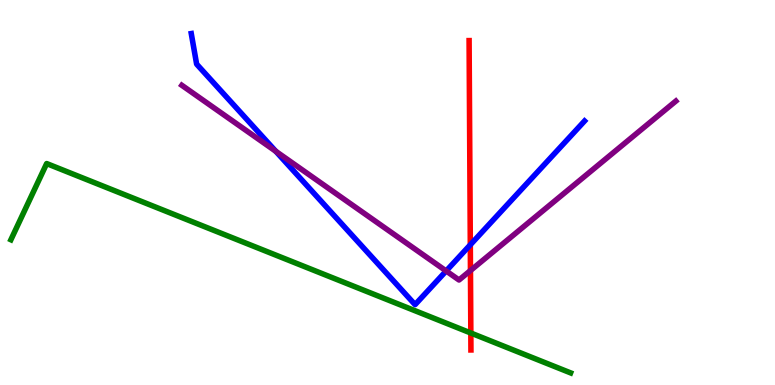[{'lines': ['blue', 'red'], 'intersections': [{'x': 6.07, 'y': 3.64}]}, {'lines': ['green', 'red'], 'intersections': [{'x': 6.08, 'y': 1.35}]}, {'lines': ['purple', 'red'], 'intersections': [{'x': 6.07, 'y': 2.97}]}, {'lines': ['blue', 'green'], 'intersections': []}, {'lines': ['blue', 'purple'], 'intersections': [{'x': 3.56, 'y': 6.07}, {'x': 5.76, 'y': 2.96}]}, {'lines': ['green', 'purple'], 'intersections': []}]